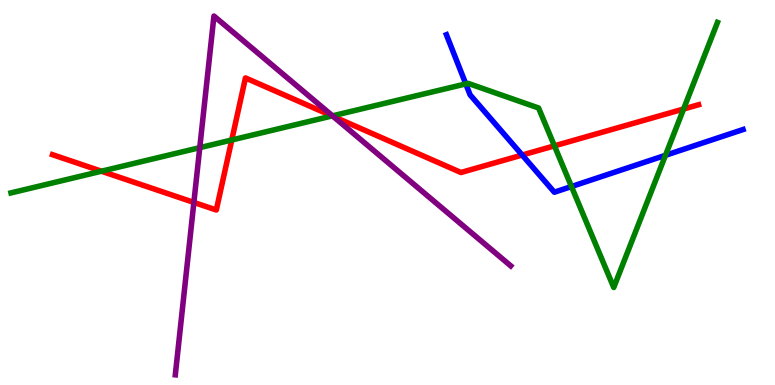[{'lines': ['blue', 'red'], 'intersections': [{'x': 6.74, 'y': 5.97}]}, {'lines': ['green', 'red'], 'intersections': [{'x': 1.31, 'y': 5.55}, {'x': 2.99, 'y': 6.36}, {'x': 4.29, 'y': 6.99}, {'x': 7.15, 'y': 6.21}, {'x': 8.82, 'y': 7.17}]}, {'lines': ['purple', 'red'], 'intersections': [{'x': 2.5, 'y': 4.74}, {'x': 4.3, 'y': 6.98}]}, {'lines': ['blue', 'green'], 'intersections': [{'x': 6.01, 'y': 7.82}, {'x': 7.37, 'y': 5.16}, {'x': 8.59, 'y': 5.97}]}, {'lines': ['blue', 'purple'], 'intersections': []}, {'lines': ['green', 'purple'], 'intersections': [{'x': 2.58, 'y': 6.16}, {'x': 4.29, 'y': 6.99}]}]